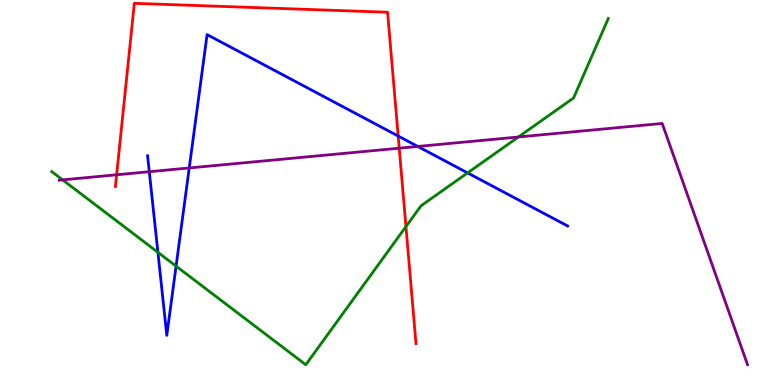[{'lines': ['blue', 'red'], 'intersections': [{'x': 5.14, 'y': 6.47}]}, {'lines': ['green', 'red'], 'intersections': [{'x': 5.24, 'y': 4.12}]}, {'lines': ['purple', 'red'], 'intersections': [{'x': 1.5, 'y': 5.46}, {'x': 5.15, 'y': 6.15}]}, {'lines': ['blue', 'green'], 'intersections': [{'x': 2.04, 'y': 3.45}, {'x': 2.27, 'y': 3.09}, {'x': 6.03, 'y': 5.51}]}, {'lines': ['blue', 'purple'], 'intersections': [{'x': 1.93, 'y': 5.54}, {'x': 2.44, 'y': 5.64}, {'x': 5.39, 'y': 6.2}]}, {'lines': ['green', 'purple'], 'intersections': [{'x': 0.808, 'y': 5.33}, {'x': 6.69, 'y': 6.44}]}]